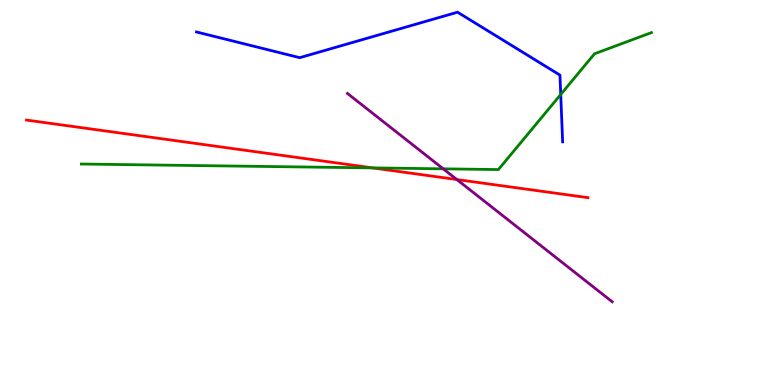[{'lines': ['blue', 'red'], 'intersections': []}, {'lines': ['green', 'red'], 'intersections': [{'x': 4.81, 'y': 5.64}]}, {'lines': ['purple', 'red'], 'intersections': [{'x': 5.89, 'y': 5.34}]}, {'lines': ['blue', 'green'], 'intersections': [{'x': 7.24, 'y': 7.55}]}, {'lines': ['blue', 'purple'], 'intersections': []}, {'lines': ['green', 'purple'], 'intersections': [{'x': 5.72, 'y': 5.61}]}]